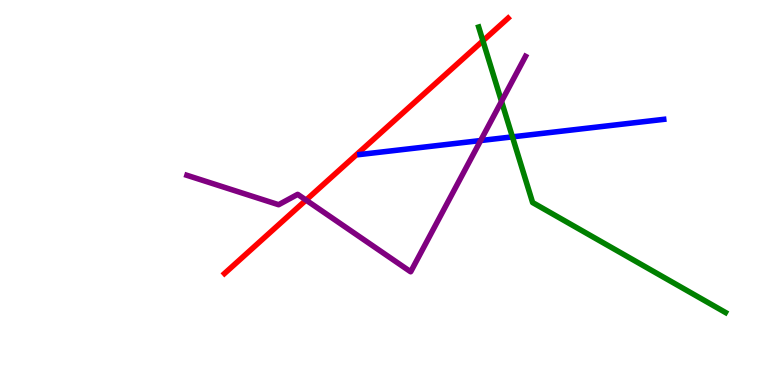[{'lines': ['blue', 'red'], 'intersections': []}, {'lines': ['green', 'red'], 'intersections': [{'x': 6.23, 'y': 8.94}]}, {'lines': ['purple', 'red'], 'intersections': [{'x': 3.95, 'y': 4.8}]}, {'lines': ['blue', 'green'], 'intersections': [{'x': 6.61, 'y': 6.45}]}, {'lines': ['blue', 'purple'], 'intersections': [{'x': 6.2, 'y': 6.35}]}, {'lines': ['green', 'purple'], 'intersections': [{'x': 6.47, 'y': 7.37}]}]